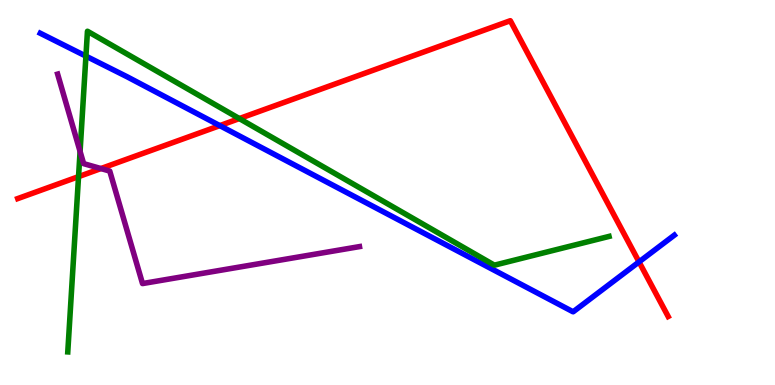[{'lines': ['blue', 'red'], 'intersections': [{'x': 2.84, 'y': 6.74}, {'x': 8.25, 'y': 3.2}]}, {'lines': ['green', 'red'], 'intersections': [{'x': 1.01, 'y': 5.41}, {'x': 3.09, 'y': 6.92}]}, {'lines': ['purple', 'red'], 'intersections': [{'x': 1.3, 'y': 5.62}]}, {'lines': ['blue', 'green'], 'intersections': [{'x': 1.11, 'y': 8.54}]}, {'lines': ['blue', 'purple'], 'intersections': []}, {'lines': ['green', 'purple'], 'intersections': [{'x': 1.03, 'y': 6.07}]}]